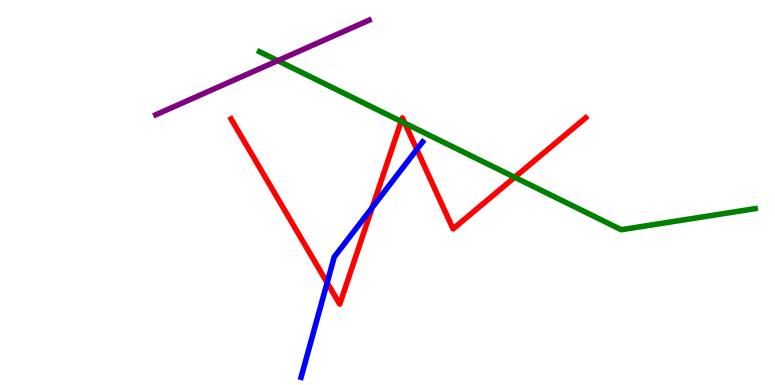[{'lines': ['blue', 'red'], 'intersections': [{'x': 4.22, 'y': 2.66}, {'x': 4.8, 'y': 4.61}, {'x': 5.38, 'y': 6.12}]}, {'lines': ['green', 'red'], 'intersections': [{'x': 5.18, 'y': 6.85}, {'x': 5.22, 'y': 6.8}, {'x': 6.64, 'y': 5.4}]}, {'lines': ['purple', 'red'], 'intersections': []}, {'lines': ['blue', 'green'], 'intersections': []}, {'lines': ['blue', 'purple'], 'intersections': []}, {'lines': ['green', 'purple'], 'intersections': [{'x': 3.58, 'y': 8.42}]}]